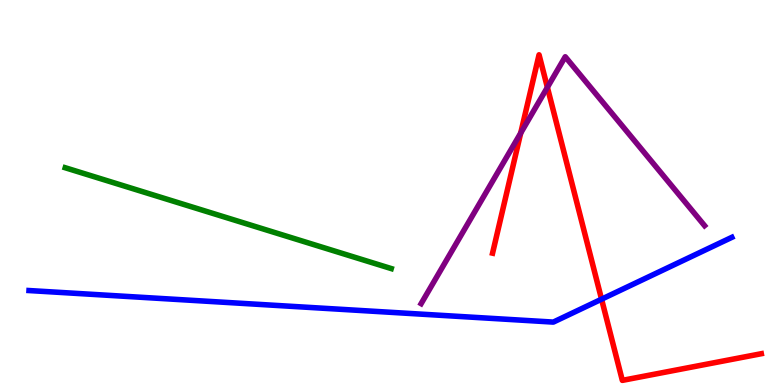[{'lines': ['blue', 'red'], 'intersections': [{'x': 7.76, 'y': 2.23}]}, {'lines': ['green', 'red'], 'intersections': []}, {'lines': ['purple', 'red'], 'intersections': [{'x': 6.72, 'y': 6.54}, {'x': 7.06, 'y': 7.73}]}, {'lines': ['blue', 'green'], 'intersections': []}, {'lines': ['blue', 'purple'], 'intersections': []}, {'lines': ['green', 'purple'], 'intersections': []}]